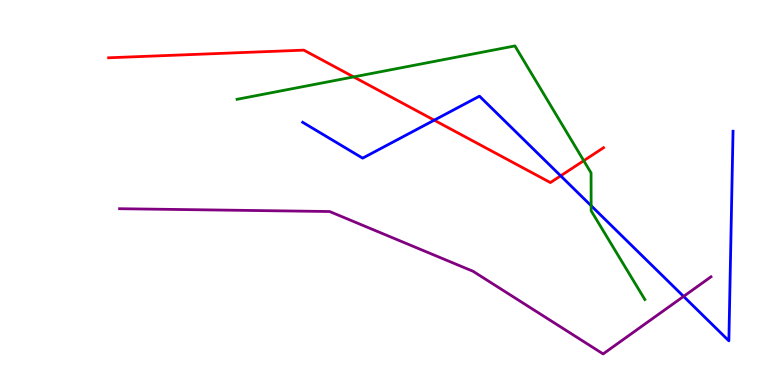[{'lines': ['blue', 'red'], 'intersections': [{'x': 5.6, 'y': 6.88}, {'x': 7.23, 'y': 5.43}]}, {'lines': ['green', 'red'], 'intersections': [{'x': 4.56, 'y': 8.0}, {'x': 7.53, 'y': 5.83}]}, {'lines': ['purple', 'red'], 'intersections': []}, {'lines': ['blue', 'green'], 'intersections': [{'x': 7.63, 'y': 4.66}]}, {'lines': ['blue', 'purple'], 'intersections': [{'x': 8.82, 'y': 2.3}]}, {'lines': ['green', 'purple'], 'intersections': []}]